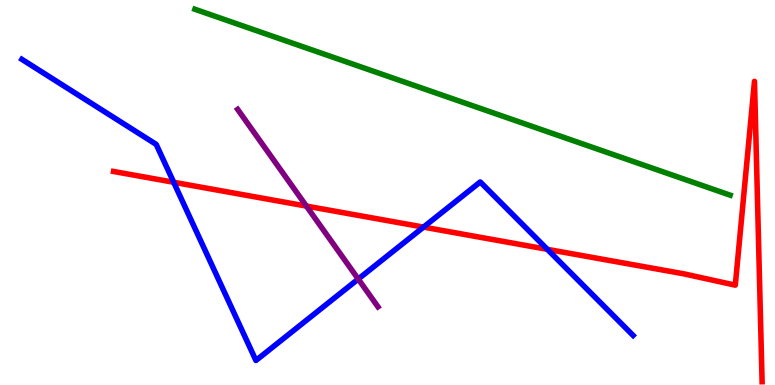[{'lines': ['blue', 'red'], 'intersections': [{'x': 2.24, 'y': 5.27}, {'x': 5.46, 'y': 4.1}, {'x': 7.06, 'y': 3.52}]}, {'lines': ['green', 'red'], 'intersections': []}, {'lines': ['purple', 'red'], 'intersections': [{'x': 3.95, 'y': 4.65}]}, {'lines': ['blue', 'green'], 'intersections': []}, {'lines': ['blue', 'purple'], 'intersections': [{'x': 4.62, 'y': 2.75}]}, {'lines': ['green', 'purple'], 'intersections': []}]